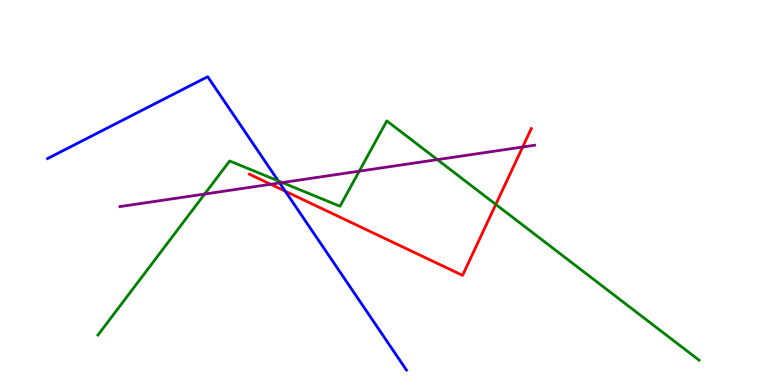[{'lines': ['blue', 'red'], 'intersections': [{'x': 3.68, 'y': 5.03}]}, {'lines': ['green', 'red'], 'intersections': [{'x': 6.4, 'y': 4.69}]}, {'lines': ['purple', 'red'], 'intersections': [{'x': 3.49, 'y': 5.21}, {'x': 6.74, 'y': 6.18}]}, {'lines': ['blue', 'green'], 'intersections': [{'x': 3.59, 'y': 5.3}]}, {'lines': ['blue', 'purple'], 'intersections': [{'x': 3.61, 'y': 5.25}]}, {'lines': ['green', 'purple'], 'intersections': [{'x': 2.64, 'y': 4.96}, {'x': 3.64, 'y': 5.26}, {'x': 4.64, 'y': 5.55}, {'x': 5.64, 'y': 5.85}]}]